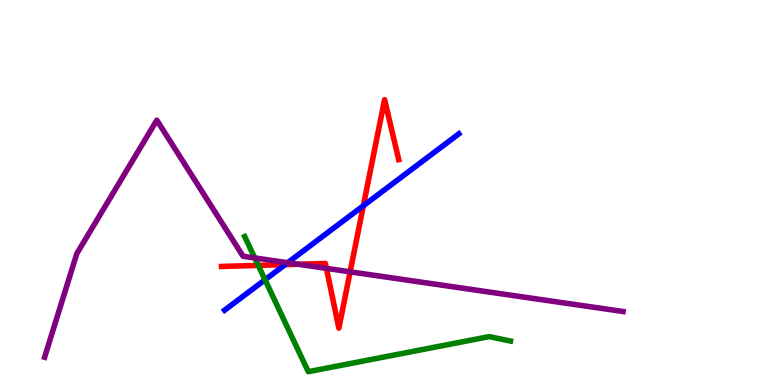[{'lines': ['blue', 'red'], 'intersections': [{'x': 3.68, 'y': 3.13}, {'x': 4.69, 'y': 4.66}]}, {'lines': ['green', 'red'], 'intersections': [{'x': 3.33, 'y': 3.11}]}, {'lines': ['purple', 'red'], 'intersections': [{'x': 3.85, 'y': 3.14}, {'x': 4.21, 'y': 3.03}, {'x': 4.52, 'y': 2.94}]}, {'lines': ['blue', 'green'], 'intersections': [{'x': 3.42, 'y': 2.73}]}, {'lines': ['blue', 'purple'], 'intersections': [{'x': 3.71, 'y': 3.18}]}, {'lines': ['green', 'purple'], 'intersections': [{'x': 3.29, 'y': 3.3}]}]